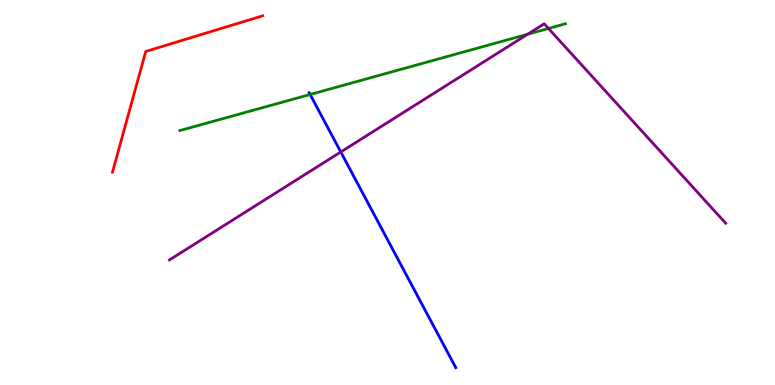[{'lines': ['blue', 'red'], 'intersections': []}, {'lines': ['green', 'red'], 'intersections': []}, {'lines': ['purple', 'red'], 'intersections': []}, {'lines': ['blue', 'green'], 'intersections': [{'x': 4.0, 'y': 7.55}]}, {'lines': ['blue', 'purple'], 'intersections': [{'x': 4.4, 'y': 6.05}]}, {'lines': ['green', 'purple'], 'intersections': [{'x': 6.81, 'y': 9.11}, {'x': 7.08, 'y': 9.26}]}]